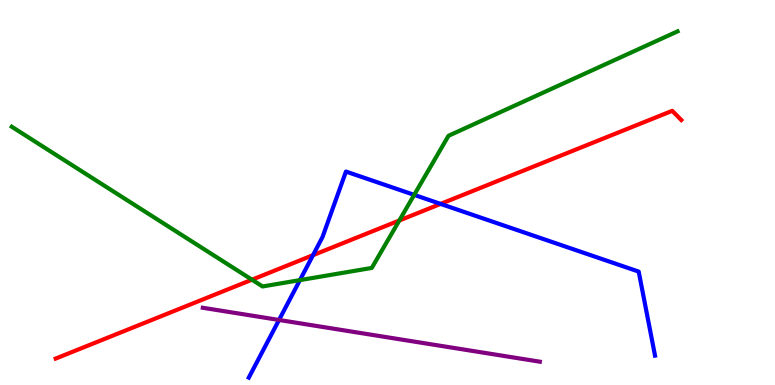[{'lines': ['blue', 'red'], 'intersections': [{'x': 4.04, 'y': 3.37}, {'x': 5.69, 'y': 4.7}]}, {'lines': ['green', 'red'], 'intersections': [{'x': 3.25, 'y': 2.73}, {'x': 5.15, 'y': 4.27}]}, {'lines': ['purple', 'red'], 'intersections': []}, {'lines': ['blue', 'green'], 'intersections': [{'x': 3.87, 'y': 2.72}, {'x': 5.34, 'y': 4.94}]}, {'lines': ['blue', 'purple'], 'intersections': [{'x': 3.6, 'y': 1.69}]}, {'lines': ['green', 'purple'], 'intersections': []}]